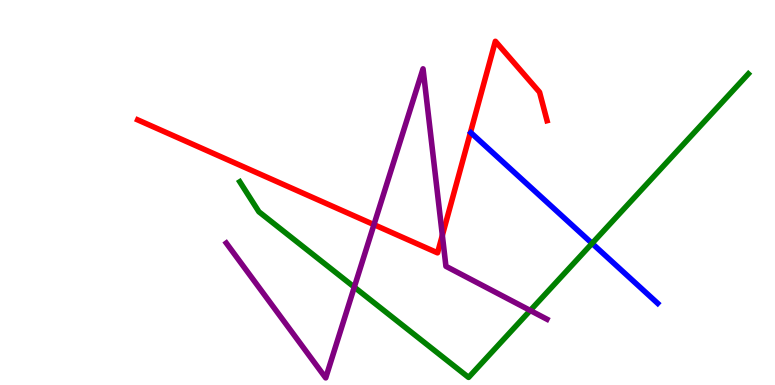[{'lines': ['blue', 'red'], 'intersections': []}, {'lines': ['green', 'red'], 'intersections': []}, {'lines': ['purple', 'red'], 'intersections': [{'x': 4.83, 'y': 4.16}, {'x': 5.71, 'y': 3.89}]}, {'lines': ['blue', 'green'], 'intersections': [{'x': 7.64, 'y': 3.68}]}, {'lines': ['blue', 'purple'], 'intersections': []}, {'lines': ['green', 'purple'], 'intersections': [{'x': 4.57, 'y': 2.54}, {'x': 6.84, 'y': 1.94}]}]